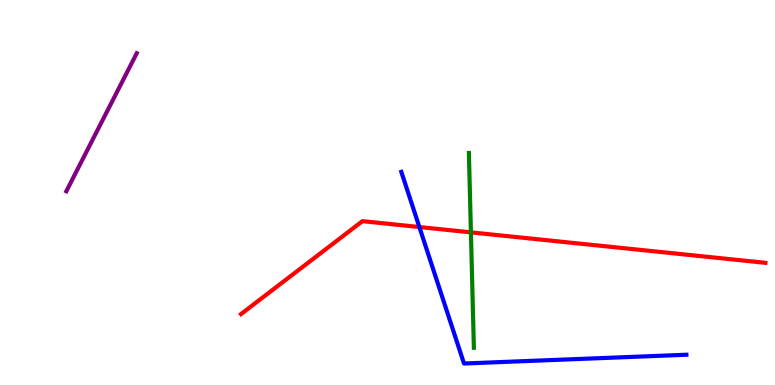[{'lines': ['blue', 'red'], 'intersections': [{'x': 5.41, 'y': 4.1}]}, {'lines': ['green', 'red'], 'intersections': [{'x': 6.08, 'y': 3.96}]}, {'lines': ['purple', 'red'], 'intersections': []}, {'lines': ['blue', 'green'], 'intersections': []}, {'lines': ['blue', 'purple'], 'intersections': []}, {'lines': ['green', 'purple'], 'intersections': []}]